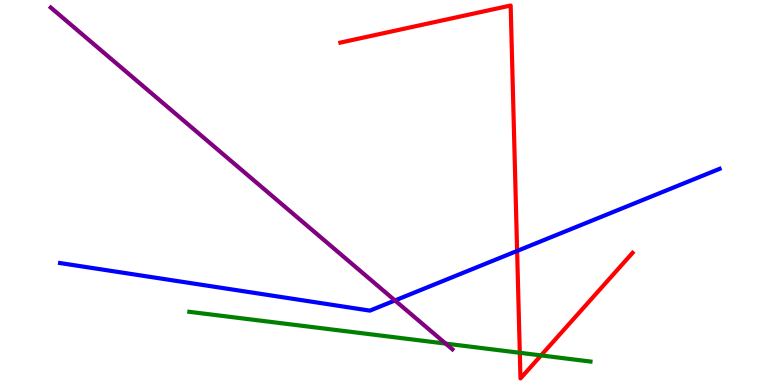[{'lines': ['blue', 'red'], 'intersections': [{'x': 6.67, 'y': 3.48}]}, {'lines': ['green', 'red'], 'intersections': [{'x': 6.71, 'y': 0.837}, {'x': 6.98, 'y': 0.768}]}, {'lines': ['purple', 'red'], 'intersections': []}, {'lines': ['blue', 'green'], 'intersections': []}, {'lines': ['blue', 'purple'], 'intersections': [{'x': 5.1, 'y': 2.2}]}, {'lines': ['green', 'purple'], 'intersections': [{'x': 5.75, 'y': 1.08}]}]